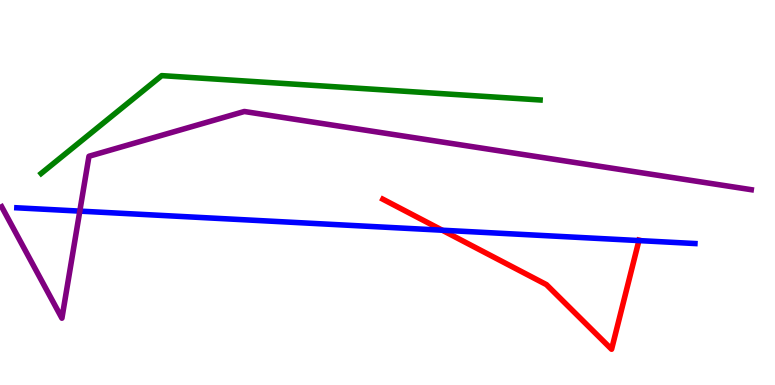[{'lines': ['blue', 'red'], 'intersections': [{'x': 5.71, 'y': 4.02}, {'x': 8.24, 'y': 3.75}]}, {'lines': ['green', 'red'], 'intersections': []}, {'lines': ['purple', 'red'], 'intersections': []}, {'lines': ['blue', 'green'], 'intersections': []}, {'lines': ['blue', 'purple'], 'intersections': [{'x': 1.03, 'y': 4.52}]}, {'lines': ['green', 'purple'], 'intersections': []}]